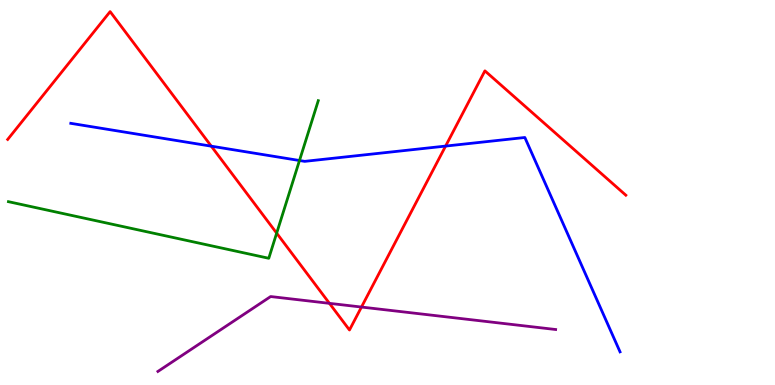[{'lines': ['blue', 'red'], 'intersections': [{'x': 2.73, 'y': 6.2}, {'x': 5.75, 'y': 6.21}]}, {'lines': ['green', 'red'], 'intersections': [{'x': 3.57, 'y': 3.94}]}, {'lines': ['purple', 'red'], 'intersections': [{'x': 4.25, 'y': 2.12}, {'x': 4.66, 'y': 2.02}]}, {'lines': ['blue', 'green'], 'intersections': [{'x': 3.86, 'y': 5.83}]}, {'lines': ['blue', 'purple'], 'intersections': []}, {'lines': ['green', 'purple'], 'intersections': []}]